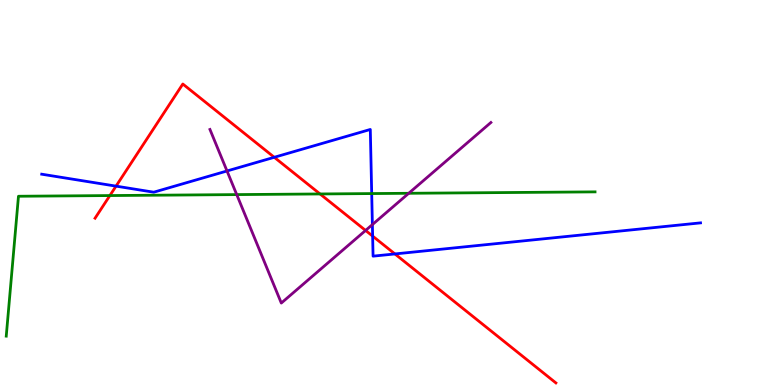[{'lines': ['blue', 'red'], 'intersections': [{'x': 1.5, 'y': 5.17}, {'x': 3.54, 'y': 5.91}, {'x': 4.81, 'y': 3.87}, {'x': 5.1, 'y': 3.4}]}, {'lines': ['green', 'red'], 'intersections': [{'x': 1.42, 'y': 4.92}, {'x': 4.13, 'y': 4.96}]}, {'lines': ['purple', 'red'], 'intersections': [{'x': 4.72, 'y': 4.01}]}, {'lines': ['blue', 'green'], 'intersections': [{'x': 4.8, 'y': 4.97}]}, {'lines': ['blue', 'purple'], 'intersections': [{'x': 2.93, 'y': 5.56}, {'x': 4.8, 'y': 4.17}]}, {'lines': ['green', 'purple'], 'intersections': [{'x': 3.05, 'y': 4.95}, {'x': 5.27, 'y': 4.98}]}]